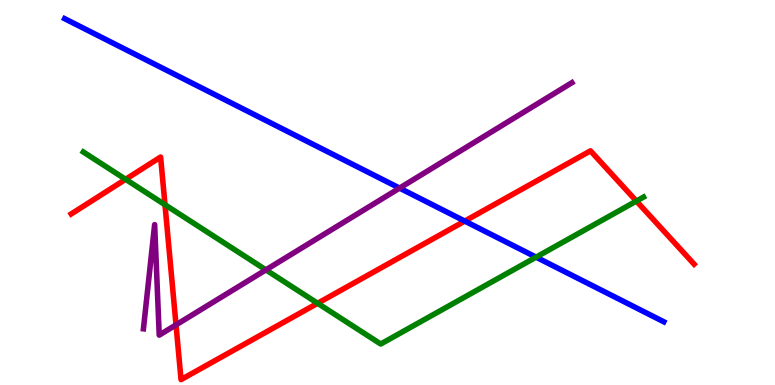[{'lines': ['blue', 'red'], 'intersections': [{'x': 6.0, 'y': 4.26}]}, {'lines': ['green', 'red'], 'intersections': [{'x': 1.62, 'y': 5.34}, {'x': 2.13, 'y': 4.68}, {'x': 4.1, 'y': 2.12}, {'x': 8.21, 'y': 4.78}]}, {'lines': ['purple', 'red'], 'intersections': [{'x': 2.27, 'y': 1.56}]}, {'lines': ['blue', 'green'], 'intersections': [{'x': 6.92, 'y': 3.32}]}, {'lines': ['blue', 'purple'], 'intersections': [{'x': 5.16, 'y': 5.11}]}, {'lines': ['green', 'purple'], 'intersections': [{'x': 3.43, 'y': 2.99}]}]